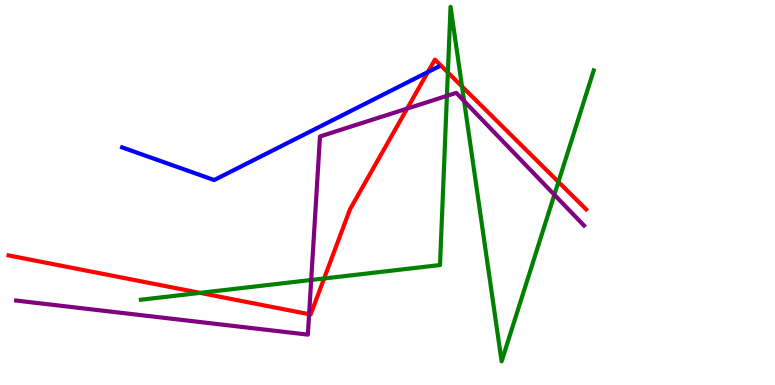[{'lines': ['blue', 'red'], 'intersections': [{'x': 5.52, 'y': 8.13}]}, {'lines': ['green', 'red'], 'intersections': [{'x': 2.58, 'y': 2.39}, {'x': 4.18, 'y': 2.77}, {'x': 5.78, 'y': 8.12}, {'x': 5.96, 'y': 7.75}, {'x': 7.21, 'y': 5.28}]}, {'lines': ['purple', 'red'], 'intersections': [{'x': 3.99, 'y': 1.84}, {'x': 5.25, 'y': 7.18}]}, {'lines': ['blue', 'green'], 'intersections': []}, {'lines': ['blue', 'purple'], 'intersections': []}, {'lines': ['green', 'purple'], 'intersections': [{'x': 4.02, 'y': 2.73}, {'x': 5.77, 'y': 7.51}, {'x': 5.99, 'y': 7.38}, {'x': 7.15, 'y': 4.94}]}]